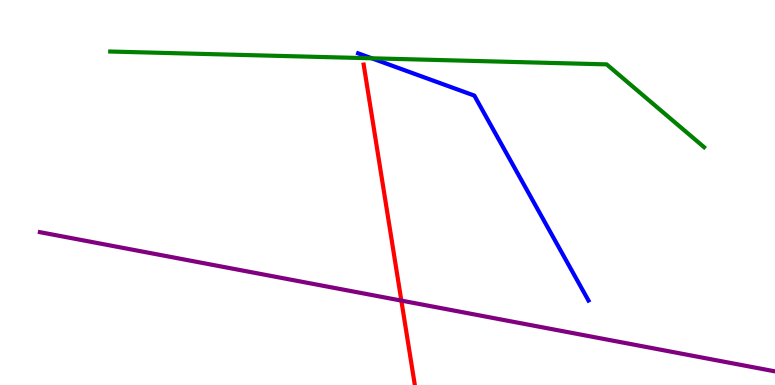[{'lines': ['blue', 'red'], 'intersections': []}, {'lines': ['green', 'red'], 'intersections': []}, {'lines': ['purple', 'red'], 'intersections': [{'x': 5.18, 'y': 2.19}]}, {'lines': ['blue', 'green'], 'intersections': [{'x': 4.8, 'y': 8.49}]}, {'lines': ['blue', 'purple'], 'intersections': []}, {'lines': ['green', 'purple'], 'intersections': []}]